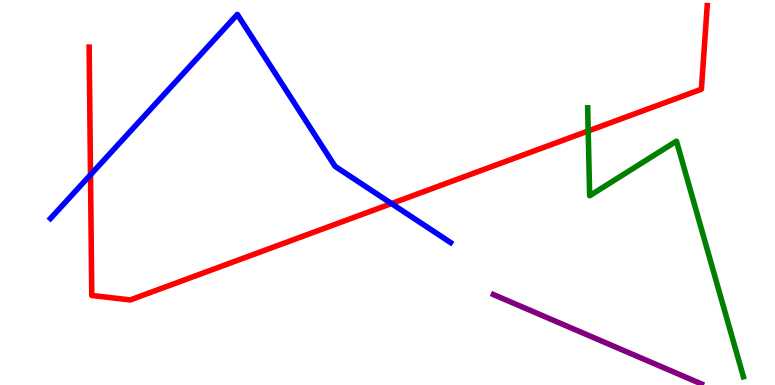[{'lines': ['blue', 'red'], 'intersections': [{'x': 1.17, 'y': 5.46}, {'x': 5.05, 'y': 4.71}]}, {'lines': ['green', 'red'], 'intersections': [{'x': 7.59, 'y': 6.6}]}, {'lines': ['purple', 'red'], 'intersections': []}, {'lines': ['blue', 'green'], 'intersections': []}, {'lines': ['blue', 'purple'], 'intersections': []}, {'lines': ['green', 'purple'], 'intersections': []}]